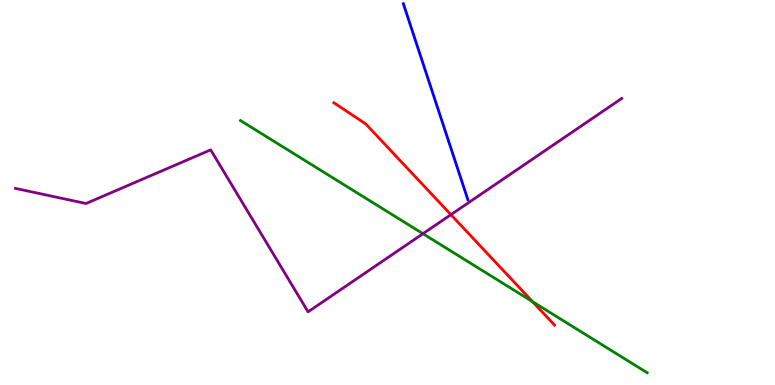[{'lines': ['blue', 'red'], 'intersections': []}, {'lines': ['green', 'red'], 'intersections': [{'x': 6.87, 'y': 2.17}]}, {'lines': ['purple', 'red'], 'intersections': [{'x': 5.82, 'y': 4.42}]}, {'lines': ['blue', 'green'], 'intersections': []}, {'lines': ['blue', 'purple'], 'intersections': []}, {'lines': ['green', 'purple'], 'intersections': [{'x': 5.46, 'y': 3.93}]}]